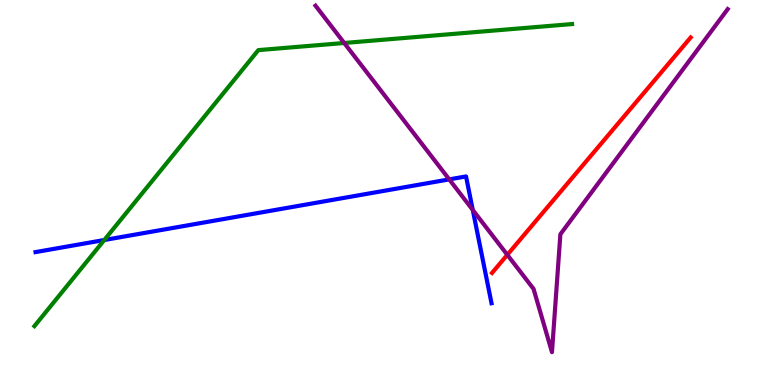[{'lines': ['blue', 'red'], 'intersections': []}, {'lines': ['green', 'red'], 'intersections': []}, {'lines': ['purple', 'red'], 'intersections': [{'x': 6.55, 'y': 3.38}]}, {'lines': ['blue', 'green'], 'intersections': [{'x': 1.35, 'y': 3.77}]}, {'lines': ['blue', 'purple'], 'intersections': [{'x': 5.8, 'y': 5.34}, {'x': 6.1, 'y': 4.55}]}, {'lines': ['green', 'purple'], 'intersections': [{'x': 4.44, 'y': 8.88}]}]